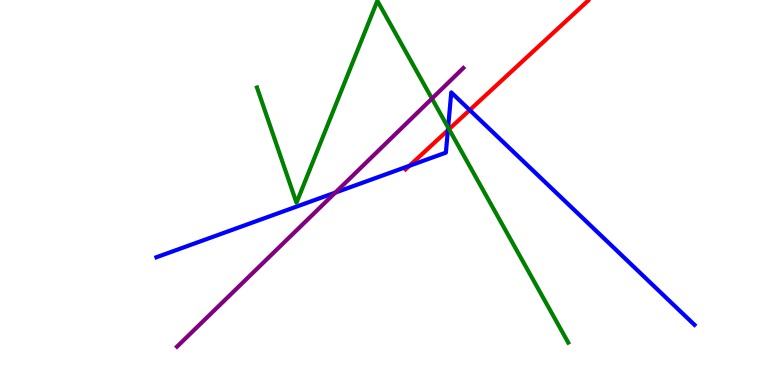[{'lines': ['blue', 'red'], 'intersections': [{'x': 5.28, 'y': 5.69}, {'x': 5.78, 'y': 6.62}, {'x': 6.06, 'y': 7.14}]}, {'lines': ['green', 'red'], 'intersections': [{'x': 5.79, 'y': 6.64}]}, {'lines': ['purple', 'red'], 'intersections': []}, {'lines': ['blue', 'green'], 'intersections': [{'x': 5.78, 'y': 6.69}]}, {'lines': ['blue', 'purple'], 'intersections': [{'x': 4.33, 'y': 5.0}]}, {'lines': ['green', 'purple'], 'intersections': [{'x': 5.57, 'y': 7.44}]}]